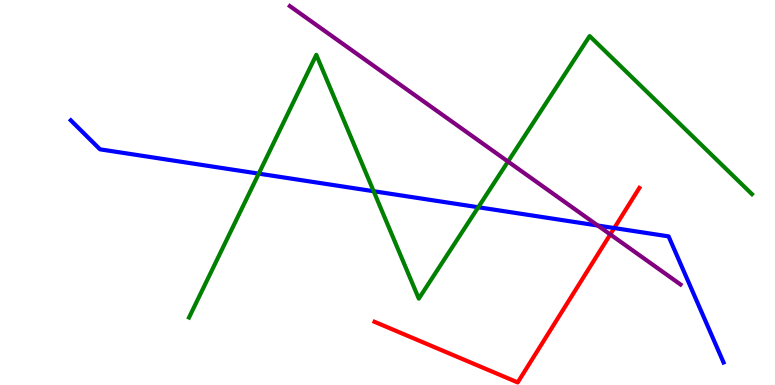[{'lines': ['blue', 'red'], 'intersections': [{'x': 7.93, 'y': 4.08}]}, {'lines': ['green', 'red'], 'intersections': []}, {'lines': ['purple', 'red'], 'intersections': [{'x': 7.87, 'y': 3.91}]}, {'lines': ['blue', 'green'], 'intersections': [{'x': 3.34, 'y': 5.49}, {'x': 4.82, 'y': 5.03}, {'x': 6.17, 'y': 4.62}]}, {'lines': ['blue', 'purple'], 'intersections': [{'x': 7.71, 'y': 4.14}]}, {'lines': ['green', 'purple'], 'intersections': [{'x': 6.55, 'y': 5.8}]}]